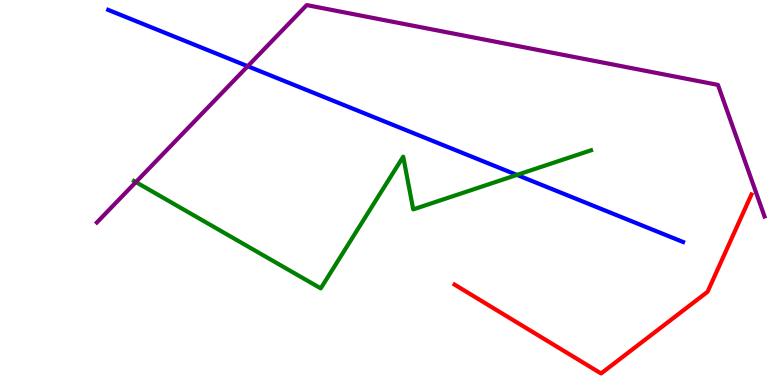[{'lines': ['blue', 'red'], 'intersections': []}, {'lines': ['green', 'red'], 'intersections': []}, {'lines': ['purple', 'red'], 'intersections': []}, {'lines': ['blue', 'green'], 'intersections': [{'x': 6.67, 'y': 5.46}]}, {'lines': ['blue', 'purple'], 'intersections': [{'x': 3.2, 'y': 8.28}]}, {'lines': ['green', 'purple'], 'intersections': [{'x': 1.75, 'y': 5.27}]}]